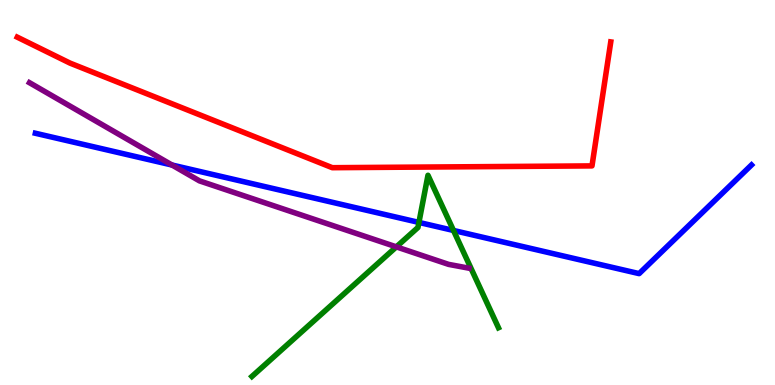[{'lines': ['blue', 'red'], 'intersections': []}, {'lines': ['green', 'red'], 'intersections': []}, {'lines': ['purple', 'red'], 'intersections': []}, {'lines': ['blue', 'green'], 'intersections': [{'x': 5.41, 'y': 4.22}, {'x': 5.85, 'y': 4.01}]}, {'lines': ['blue', 'purple'], 'intersections': [{'x': 2.22, 'y': 5.71}]}, {'lines': ['green', 'purple'], 'intersections': [{'x': 5.11, 'y': 3.59}]}]